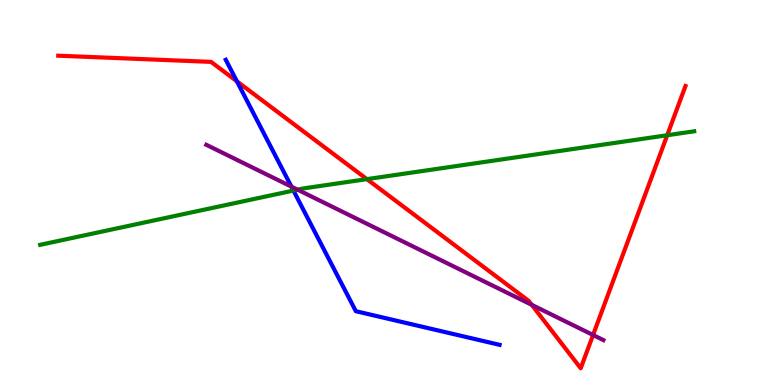[{'lines': ['blue', 'red'], 'intersections': [{'x': 3.06, 'y': 7.89}]}, {'lines': ['green', 'red'], 'intersections': [{'x': 4.73, 'y': 5.35}, {'x': 8.61, 'y': 6.49}]}, {'lines': ['purple', 'red'], 'intersections': [{'x': 6.86, 'y': 2.08}, {'x': 7.65, 'y': 1.3}]}, {'lines': ['blue', 'green'], 'intersections': [{'x': 3.79, 'y': 5.05}]}, {'lines': ['blue', 'purple'], 'intersections': [{'x': 3.76, 'y': 5.15}]}, {'lines': ['green', 'purple'], 'intersections': [{'x': 3.84, 'y': 5.07}]}]